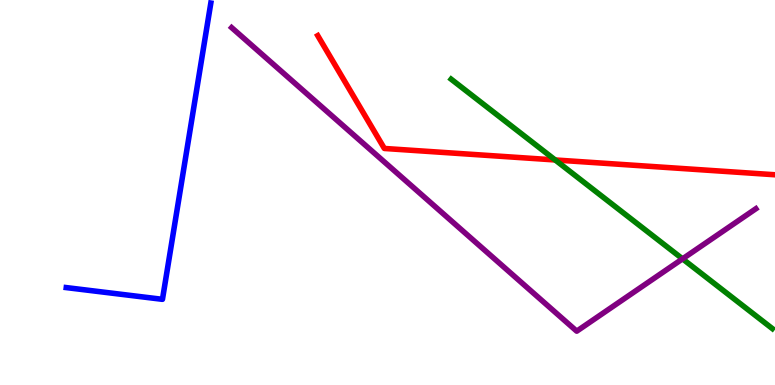[{'lines': ['blue', 'red'], 'intersections': []}, {'lines': ['green', 'red'], 'intersections': [{'x': 7.16, 'y': 5.85}]}, {'lines': ['purple', 'red'], 'intersections': []}, {'lines': ['blue', 'green'], 'intersections': []}, {'lines': ['blue', 'purple'], 'intersections': []}, {'lines': ['green', 'purple'], 'intersections': [{'x': 8.81, 'y': 3.28}]}]